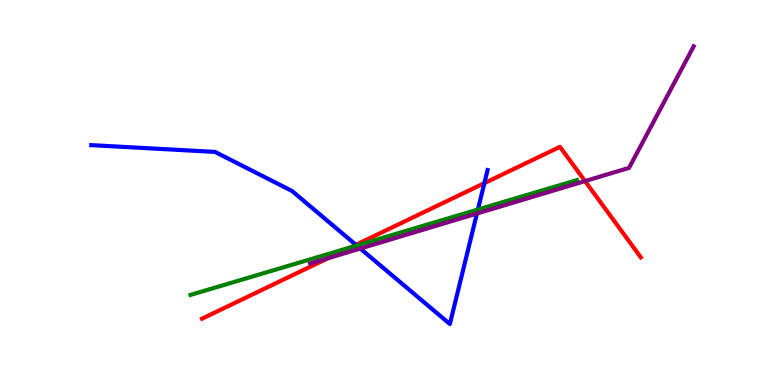[{'lines': ['blue', 'red'], 'intersections': [{'x': 4.59, 'y': 3.64}, {'x': 6.25, 'y': 5.24}]}, {'lines': ['green', 'red'], 'intersections': [{'x': 4.52, 'y': 3.57}]}, {'lines': ['purple', 'red'], 'intersections': [{'x': 4.23, 'y': 3.29}, {'x': 7.55, 'y': 5.3}]}, {'lines': ['blue', 'green'], 'intersections': [{'x': 4.6, 'y': 3.62}, {'x': 6.17, 'y': 4.56}]}, {'lines': ['blue', 'purple'], 'intersections': [{'x': 4.65, 'y': 3.54}, {'x': 6.15, 'y': 4.45}]}, {'lines': ['green', 'purple'], 'intersections': []}]